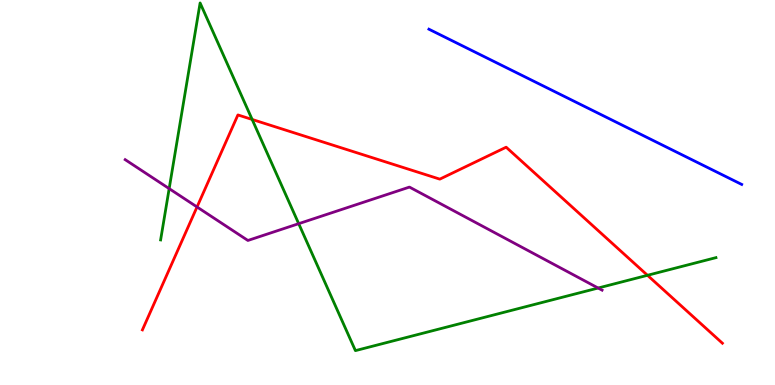[{'lines': ['blue', 'red'], 'intersections': []}, {'lines': ['green', 'red'], 'intersections': [{'x': 3.25, 'y': 6.9}, {'x': 8.35, 'y': 2.85}]}, {'lines': ['purple', 'red'], 'intersections': [{'x': 2.54, 'y': 4.62}]}, {'lines': ['blue', 'green'], 'intersections': []}, {'lines': ['blue', 'purple'], 'intersections': []}, {'lines': ['green', 'purple'], 'intersections': [{'x': 2.18, 'y': 5.1}, {'x': 3.85, 'y': 4.19}, {'x': 7.72, 'y': 2.52}]}]